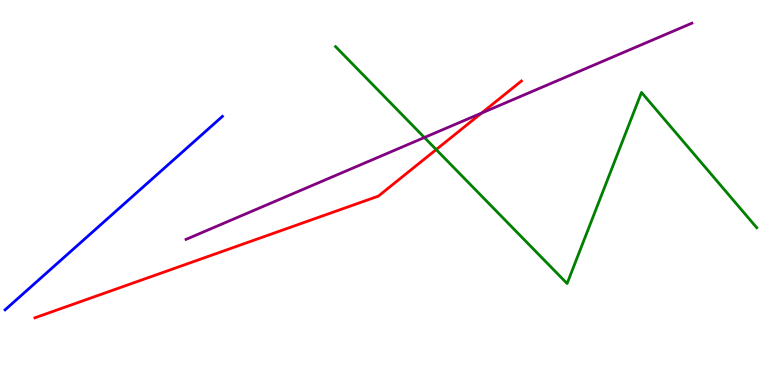[{'lines': ['blue', 'red'], 'intersections': []}, {'lines': ['green', 'red'], 'intersections': [{'x': 5.63, 'y': 6.11}]}, {'lines': ['purple', 'red'], 'intersections': [{'x': 6.21, 'y': 7.06}]}, {'lines': ['blue', 'green'], 'intersections': []}, {'lines': ['blue', 'purple'], 'intersections': []}, {'lines': ['green', 'purple'], 'intersections': [{'x': 5.48, 'y': 6.43}]}]